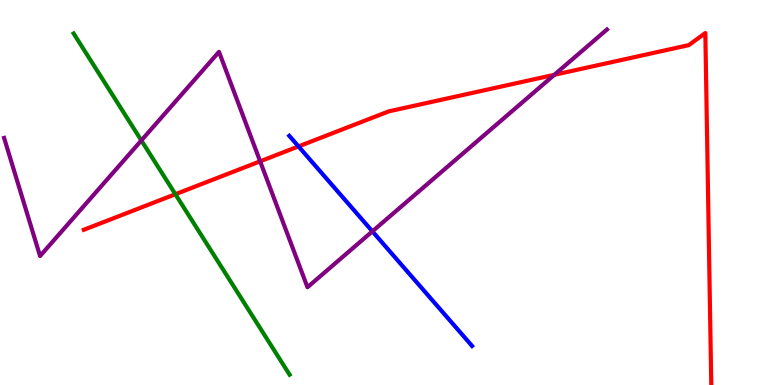[{'lines': ['blue', 'red'], 'intersections': [{'x': 3.85, 'y': 6.2}]}, {'lines': ['green', 'red'], 'intersections': [{'x': 2.26, 'y': 4.96}]}, {'lines': ['purple', 'red'], 'intersections': [{'x': 3.36, 'y': 5.81}, {'x': 7.15, 'y': 8.06}]}, {'lines': ['blue', 'green'], 'intersections': []}, {'lines': ['blue', 'purple'], 'intersections': [{'x': 4.81, 'y': 3.99}]}, {'lines': ['green', 'purple'], 'intersections': [{'x': 1.82, 'y': 6.35}]}]